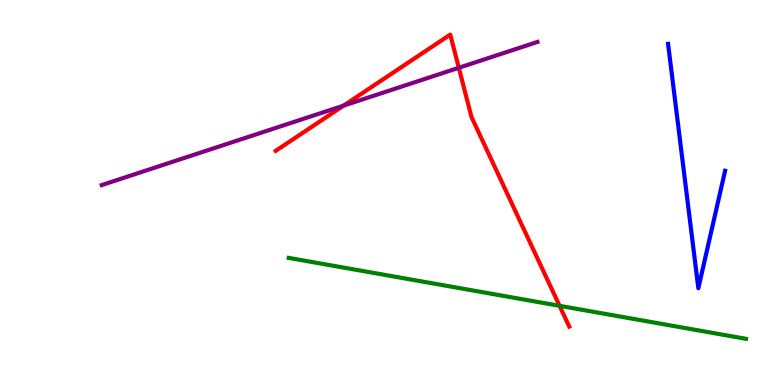[{'lines': ['blue', 'red'], 'intersections': []}, {'lines': ['green', 'red'], 'intersections': [{'x': 7.22, 'y': 2.06}]}, {'lines': ['purple', 'red'], 'intersections': [{'x': 4.43, 'y': 7.26}, {'x': 5.92, 'y': 8.24}]}, {'lines': ['blue', 'green'], 'intersections': []}, {'lines': ['blue', 'purple'], 'intersections': []}, {'lines': ['green', 'purple'], 'intersections': []}]